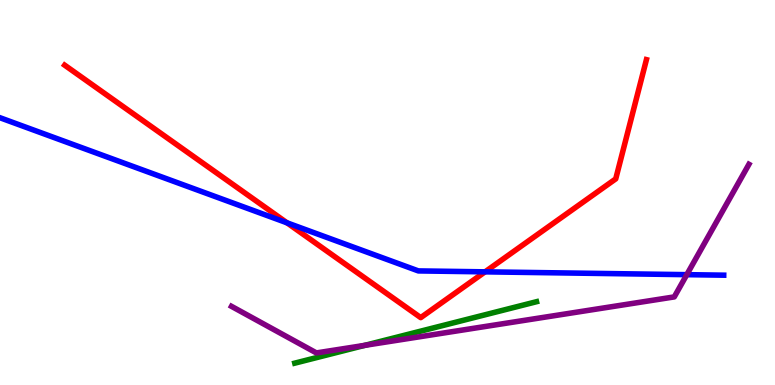[{'lines': ['blue', 'red'], 'intersections': [{'x': 3.7, 'y': 4.21}, {'x': 6.26, 'y': 2.94}]}, {'lines': ['green', 'red'], 'intersections': []}, {'lines': ['purple', 'red'], 'intersections': []}, {'lines': ['blue', 'green'], 'intersections': []}, {'lines': ['blue', 'purple'], 'intersections': [{'x': 8.86, 'y': 2.87}]}, {'lines': ['green', 'purple'], 'intersections': [{'x': 4.71, 'y': 1.03}]}]